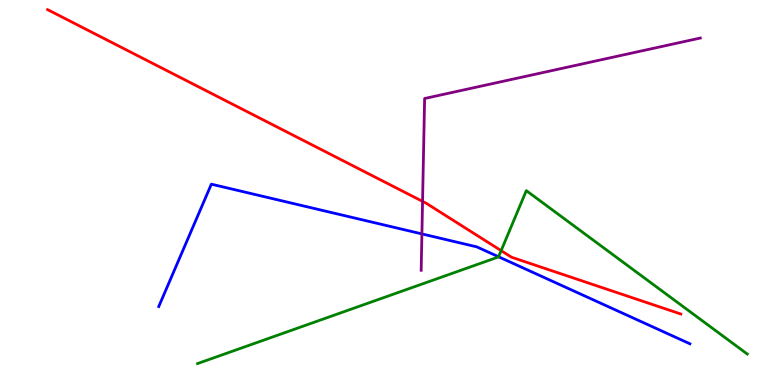[{'lines': ['blue', 'red'], 'intersections': []}, {'lines': ['green', 'red'], 'intersections': [{'x': 6.47, 'y': 3.49}]}, {'lines': ['purple', 'red'], 'intersections': [{'x': 5.45, 'y': 4.77}]}, {'lines': ['blue', 'green'], 'intersections': [{'x': 6.43, 'y': 3.33}]}, {'lines': ['blue', 'purple'], 'intersections': [{'x': 5.44, 'y': 3.92}]}, {'lines': ['green', 'purple'], 'intersections': []}]